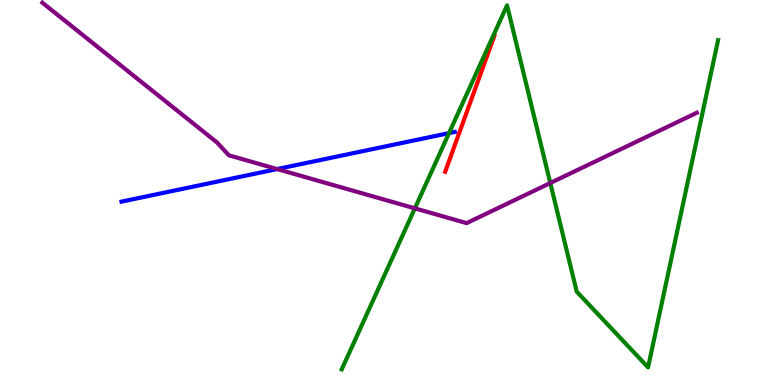[{'lines': ['blue', 'red'], 'intersections': []}, {'lines': ['green', 'red'], 'intersections': []}, {'lines': ['purple', 'red'], 'intersections': []}, {'lines': ['blue', 'green'], 'intersections': [{'x': 5.79, 'y': 6.54}]}, {'lines': ['blue', 'purple'], 'intersections': [{'x': 3.58, 'y': 5.61}]}, {'lines': ['green', 'purple'], 'intersections': [{'x': 5.35, 'y': 4.59}, {'x': 7.1, 'y': 5.25}]}]